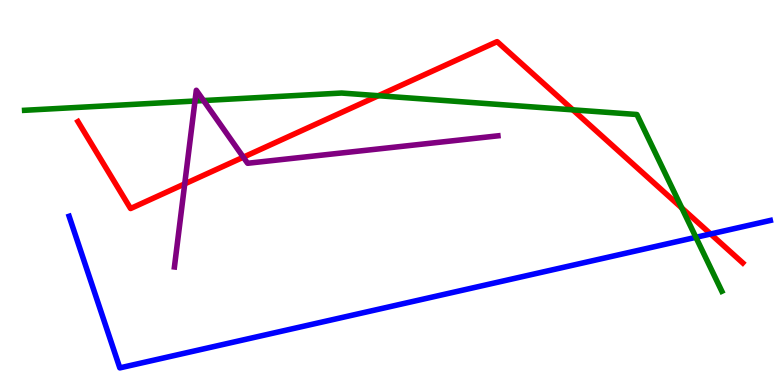[{'lines': ['blue', 'red'], 'intersections': [{'x': 9.17, 'y': 3.92}]}, {'lines': ['green', 'red'], 'intersections': [{'x': 4.88, 'y': 7.51}, {'x': 7.39, 'y': 7.15}, {'x': 8.8, 'y': 4.6}]}, {'lines': ['purple', 'red'], 'intersections': [{'x': 2.38, 'y': 5.22}, {'x': 3.14, 'y': 5.92}]}, {'lines': ['blue', 'green'], 'intersections': [{'x': 8.98, 'y': 3.84}]}, {'lines': ['blue', 'purple'], 'intersections': []}, {'lines': ['green', 'purple'], 'intersections': [{'x': 2.52, 'y': 7.38}, {'x': 2.63, 'y': 7.39}]}]